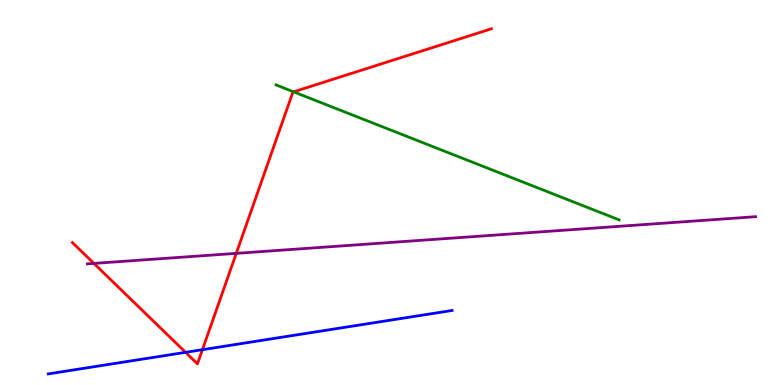[{'lines': ['blue', 'red'], 'intersections': [{'x': 2.39, 'y': 0.848}, {'x': 2.61, 'y': 0.917}]}, {'lines': ['green', 'red'], 'intersections': [{'x': 3.79, 'y': 7.61}]}, {'lines': ['purple', 'red'], 'intersections': [{'x': 1.21, 'y': 3.16}, {'x': 3.05, 'y': 3.42}]}, {'lines': ['blue', 'green'], 'intersections': []}, {'lines': ['blue', 'purple'], 'intersections': []}, {'lines': ['green', 'purple'], 'intersections': []}]